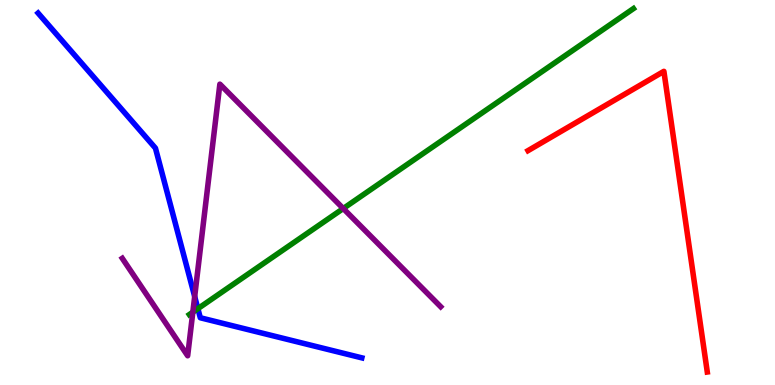[{'lines': ['blue', 'red'], 'intersections': []}, {'lines': ['green', 'red'], 'intersections': []}, {'lines': ['purple', 'red'], 'intersections': []}, {'lines': ['blue', 'green'], 'intersections': [{'x': 2.55, 'y': 1.98}]}, {'lines': ['blue', 'purple'], 'intersections': [{'x': 2.51, 'y': 2.3}]}, {'lines': ['green', 'purple'], 'intersections': [{'x': 2.49, 'y': 1.89}, {'x': 4.43, 'y': 4.58}]}]